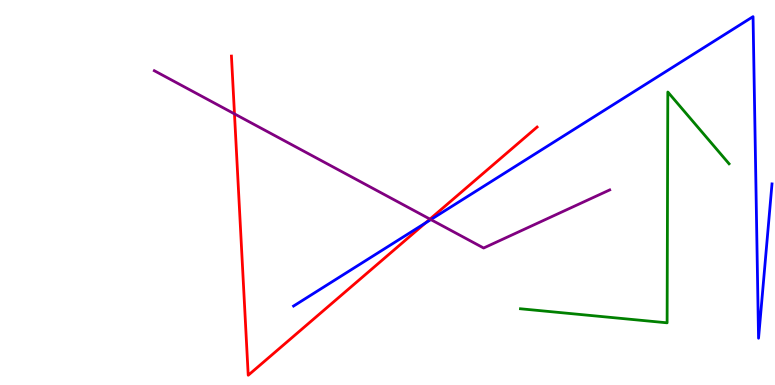[{'lines': ['blue', 'red'], 'intersections': [{'x': 5.49, 'y': 4.21}]}, {'lines': ['green', 'red'], 'intersections': []}, {'lines': ['purple', 'red'], 'intersections': [{'x': 3.03, 'y': 7.04}, {'x': 5.55, 'y': 4.31}]}, {'lines': ['blue', 'green'], 'intersections': []}, {'lines': ['blue', 'purple'], 'intersections': [{'x': 5.56, 'y': 4.3}]}, {'lines': ['green', 'purple'], 'intersections': []}]